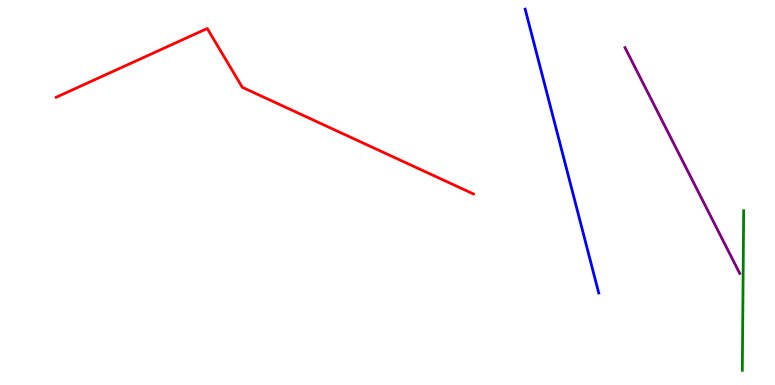[{'lines': ['blue', 'red'], 'intersections': []}, {'lines': ['green', 'red'], 'intersections': []}, {'lines': ['purple', 'red'], 'intersections': []}, {'lines': ['blue', 'green'], 'intersections': []}, {'lines': ['blue', 'purple'], 'intersections': []}, {'lines': ['green', 'purple'], 'intersections': []}]